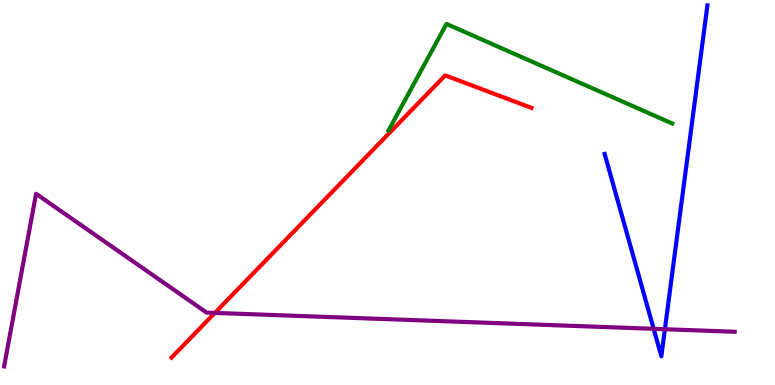[{'lines': ['blue', 'red'], 'intersections': []}, {'lines': ['green', 'red'], 'intersections': []}, {'lines': ['purple', 'red'], 'intersections': [{'x': 2.77, 'y': 1.87}]}, {'lines': ['blue', 'green'], 'intersections': []}, {'lines': ['blue', 'purple'], 'intersections': [{'x': 8.43, 'y': 1.46}, {'x': 8.58, 'y': 1.45}]}, {'lines': ['green', 'purple'], 'intersections': []}]